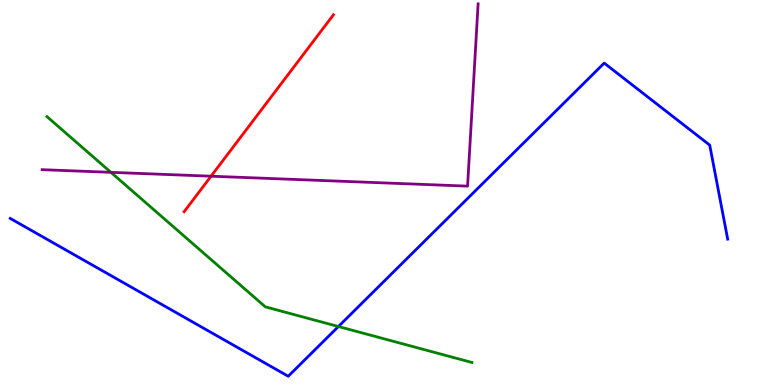[{'lines': ['blue', 'red'], 'intersections': []}, {'lines': ['green', 'red'], 'intersections': []}, {'lines': ['purple', 'red'], 'intersections': [{'x': 2.72, 'y': 5.42}]}, {'lines': ['blue', 'green'], 'intersections': [{'x': 4.37, 'y': 1.52}]}, {'lines': ['blue', 'purple'], 'intersections': []}, {'lines': ['green', 'purple'], 'intersections': [{'x': 1.43, 'y': 5.52}]}]